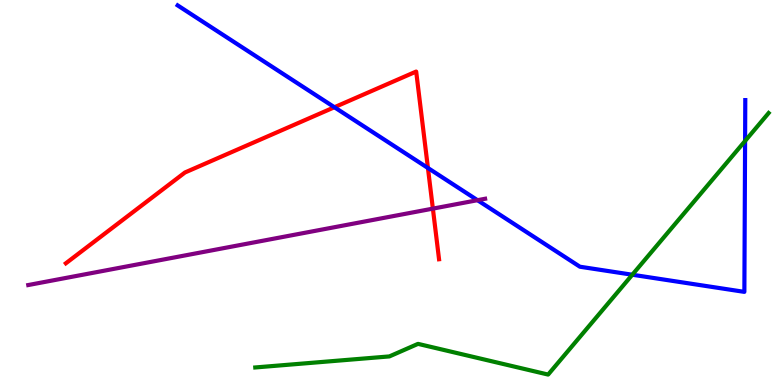[{'lines': ['blue', 'red'], 'intersections': [{'x': 4.32, 'y': 7.21}, {'x': 5.52, 'y': 5.64}]}, {'lines': ['green', 'red'], 'intersections': []}, {'lines': ['purple', 'red'], 'intersections': [{'x': 5.59, 'y': 4.58}]}, {'lines': ['blue', 'green'], 'intersections': [{'x': 8.16, 'y': 2.86}, {'x': 9.61, 'y': 6.34}]}, {'lines': ['blue', 'purple'], 'intersections': [{'x': 6.16, 'y': 4.8}]}, {'lines': ['green', 'purple'], 'intersections': []}]